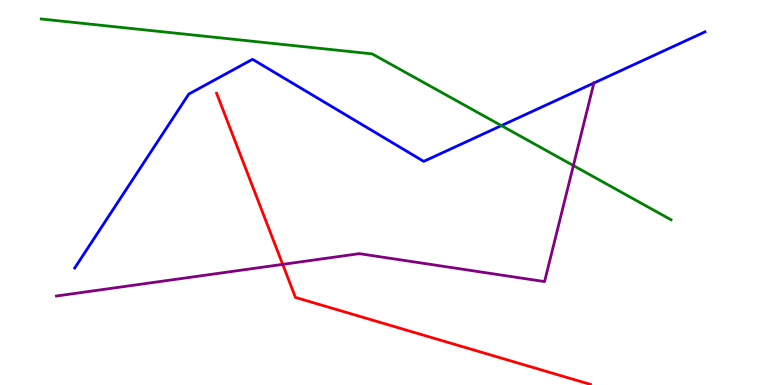[{'lines': ['blue', 'red'], 'intersections': []}, {'lines': ['green', 'red'], 'intersections': []}, {'lines': ['purple', 'red'], 'intersections': [{'x': 3.65, 'y': 3.13}]}, {'lines': ['blue', 'green'], 'intersections': [{'x': 6.47, 'y': 6.74}]}, {'lines': ['blue', 'purple'], 'intersections': [{'x': 7.66, 'y': 7.84}]}, {'lines': ['green', 'purple'], 'intersections': [{'x': 7.4, 'y': 5.7}]}]